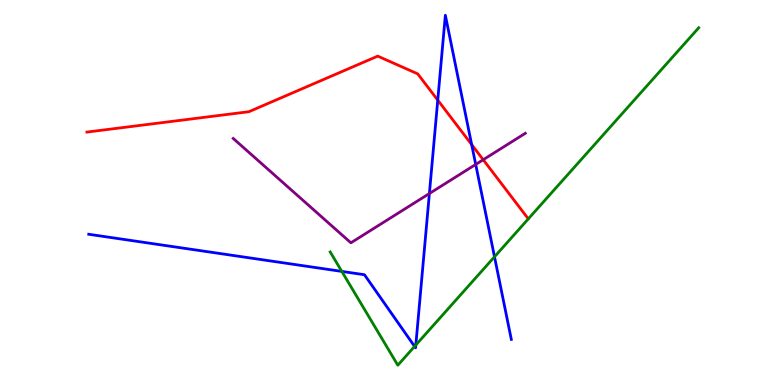[{'lines': ['blue', 'red'], 'intersections': [{'x': 5.65, 'y': 7.4}, {'x': 6.09, 'y': 6.24}]}, {'lines': ['green', 'red'], 'intersections': []}, {'lines': ['purple', 'red'], 'intersections': [{'x': 6.23, 'y': 5.85}]}, {'lines': ['blue', 'green'], 'intersections': [{'x': 4.41, 'y': 2.95}, {'x': 5.35, 'y': 1.0}, {'x': 5.37, 'y': 1.04}, {'x': 6.38, 'y': 3.33}]}, {'lines': ['blue', 'purple'], 'intersections': [{'x': 5.54, 'y': 4.97}, {'x': 6.14, 'y': 5.73}]}, {'lines': ['green', 'purple'], 'intersections': []}]